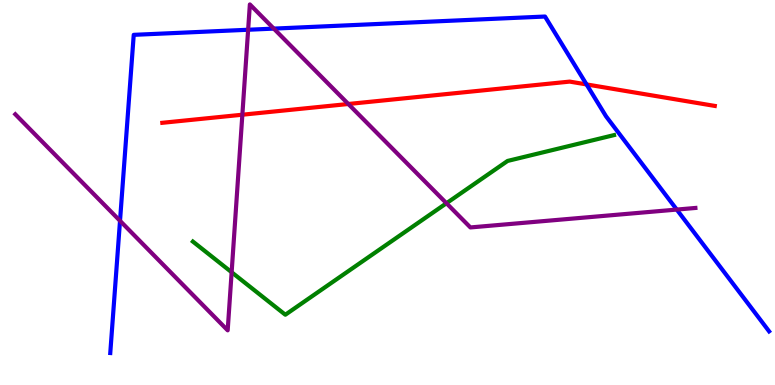[{'lines': ['blue', 'red'], 'intersections': [{'x': 7.57, 'y': 7.81}]}, {'lines': ['green', 'red'], 'intersections': []}, {'lines': ['purple', 'red'], 'intersections': [{'x': 3.13, 'y': 7.02}, {'x': 4.49, 'y': 7.3}]}, {'lines': ['blue', 'green'], 'intersections': []}, {'lines': ['blue', 'purple'], 'intersections': [{'x': 1.55, 'y': 4.26}, {'x': 3.2, 'y': 9.23}, {'x': 3.53, 'y': 9.26}, {'x': 8.73, 'y': 4.56}]}, {'lines': ['green', 'purple'], 'intersections': [{'x': 2.99, 'y': 2.93}, {'x': 5.76, 'y': 4.72}]}]